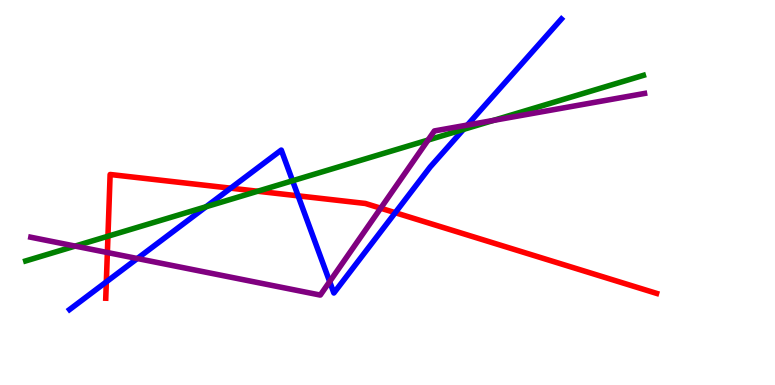[{'lines': ['blue', 'red'], 'intersections': [{'x': 1.37, 'y': 2.68}, {'x': 2.98, 'y': 5.11}, {'x': 3.85, 'y': 4.91}, {'x': 5.1, 'y': 4.48}]}, {'lines': ['green', 'red'], 'intersections': [{'x': 1.39, 'y': 3.86}, {'x': 3.32, 'y': 5.03}]}, {'lines': ['purple', 'red'], 'intersections': [{'x': 1.39, 'y': 3.44}, {'x': 4.91, 'y': 4.59}]}, {'lines': ['blue', 'green'], 'intersections': [{'x': 2.66, 'y': 4.63}, {'x': 3.78, 'y': 5.31}, {'x': 5.98, 'y': 6.64}]}, {'lines': ['blue', 'purple'], 'intersections': [{'x': 1.77, 'y': 3.29}, {'x': 4.25, 'y': 2.69}, {'x': 6.03, 'y': 6.75}]}, {'lines': ['green', 'purple'], 'intersections': [{'x': 0.969, 'y': 3.61}, {'x': 5.52, 'y': 6.36}, {'x': 6.37, 'y': 6.87}]}]